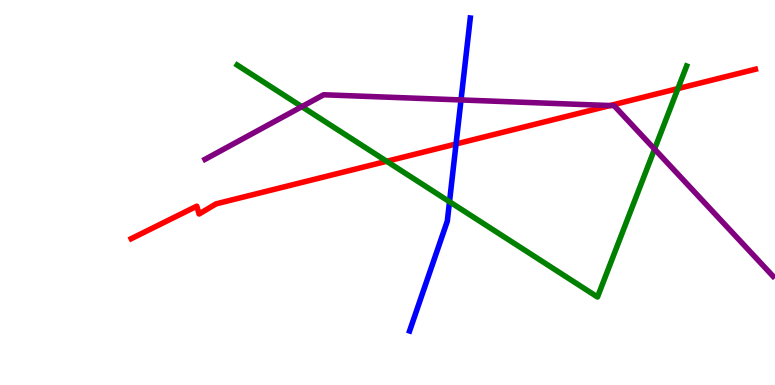[{'lines': ['blue', 'red'], 'intersections': [{'x': 5.88, 'y': 6.26}]}, {'lines': ['green', 'red'], 'intersections': [{'x': 4.99, 'y': 5.81}, {'x': 8.75, 'y': 7.7}]}, {'lines': ['purple', 'red'], 'intersections': [{'x': 7.87, 'y': 7.26}]}, {'lines': ['blue', 'green'], 'intersections': [{'x': 5.8, 'y': 4.76}]}, {'lines': ['blue', 'purple'], 'intersections': [{'x': 5.95, 'y': 7.4}]}, {'lines': ['green', 'purple'], 'intersections': [{'x': 3.89, 'y': 7.23}, {'x': 8.45, 'y': 6.13}]}]